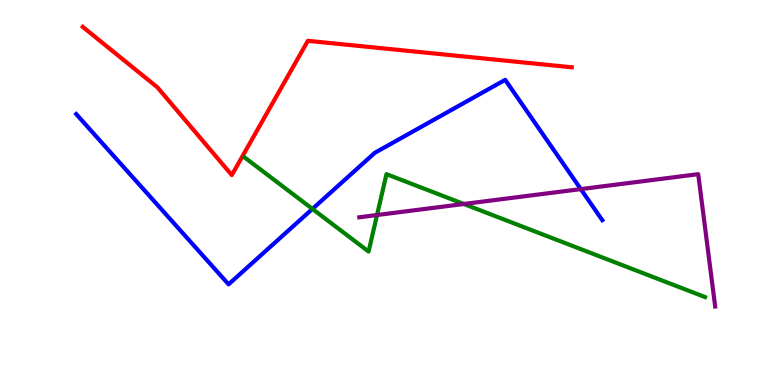[{'lines': ['blue', 'red'], 'intersections': []}, {'lines': ['green', 'red'], 'intersections': []}, {'lines': ['purple', 'red'], 'intersections': []}, {'lines': ['blue', 'green'], 'intersections': [{'x': 4.03, 'y': 4.57}]}, {'lines': ['blue', 'purple'], 'intersections': [{'x': 7.49, 'y': 5.09}]}, {'lines': ['green', 'purple'], 'intersections': [{'x': 4.87, 'y': 4.41}, {'x': 5.98, 'y': 4.7}]}]